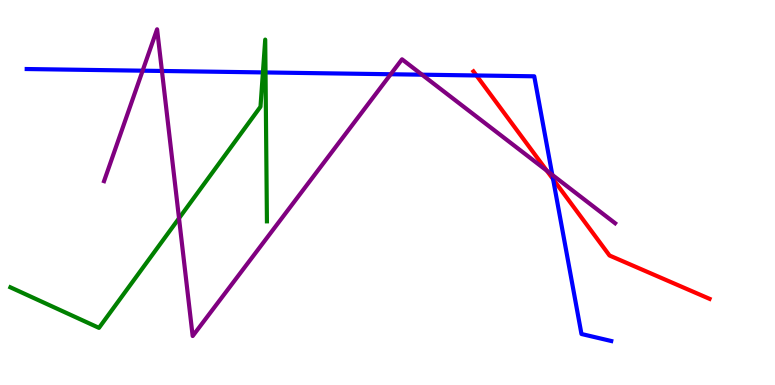[{'lines': ['blue', 'red'], 'intersections': [{'x': 6.15, 'y': 8.04}, {'x': 7.14, 'y': 5.35}]}, {'lines': ['green', 'red'], 'intersections': []}, {'lines': ['purple', 'red'], 'intersections': [{'x': 7.06, 'y': 5.57}]}, {'lines': ['blue', 'green'], 'intersections': [{'x': 3.39, 'y': 8.12}, {'x': 3.43, 'y': 8.12}]}, {'lines': ['blue', 'purple'], 'intersections': [{'x': 1.84, 'y': 8.16}, {'x': 2.09, 'y': 8.16}, {'x': 5.04, 'y': 8.07}, {'x': 5.45, 'y': 8.06}, {'x': 7.13, 'y': 5.46}]}, {'lines': ['green', 'purple'], 'intersections': [{'x': 2.31, 'y': 4.33}]}]